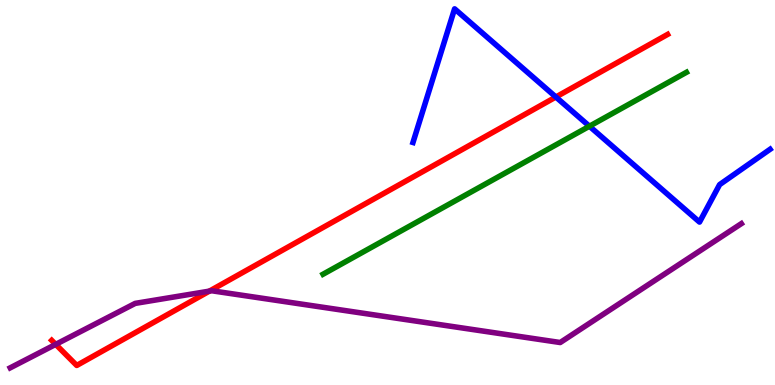[{'lines': ['blue', 'red'], 'intersections': [{'x': 7.17, 'y': 7.48}]}, {'lines': ['green', 'red'], 'intersections': []}, {'lines': ['purple', 'red'], 'intersections': [{'x': 0.719, 'y': 1.06}, {'x': 2.7, 'y': 2.44}]}, {'lines': ['blue', 'green'], 'intersections': [{'x': 7.61, 'y': 6.72}]}, {'lines': ['blue', 'purple'], 'intersections': []}, {'lines': ['green', 'purple'], 'intersections': []}]